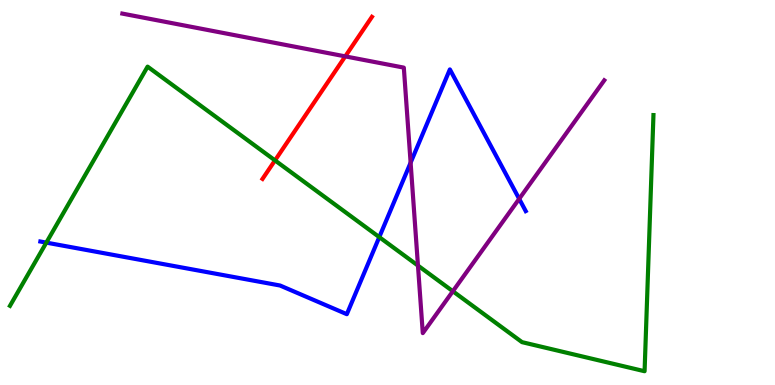[{'lines': ['blue', 'red'], 'intersections': []}, {'lines': ['green', 'red'], 'intersections': [{'x': 3.55, 'y': 5.83}]}, {'lines': ['purple', 'red'], 'intersections': [{'x': 4.45, 'y': 8.54}]}, {'lines': ['blue', 'green'], 'intersections': [{'x': 0.598, 'y': 3.7}, {'x': 4.89, 'y': 3.84}]}, {'lines': ['blue', 'purple'], 'intersections': [{'x': 5.3, 'y': 5.77}, {'x': 6.7, 'y': 4.83}]}, {'lines': ['green', 'purple'], 'intersections': [{'x': 5.39, 'y': 3.1}, {'x': 5.84, 'y': 2.44}]}]